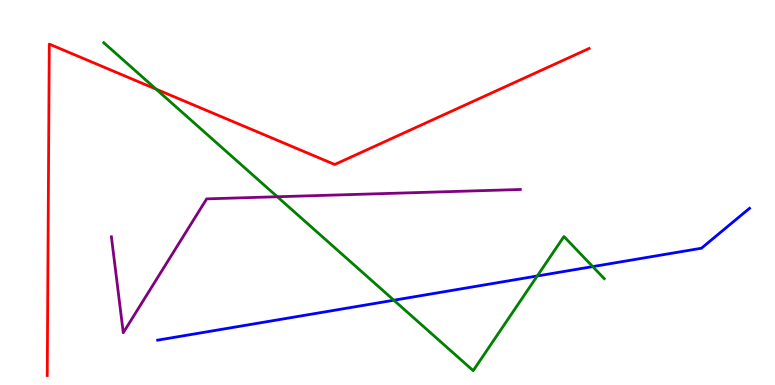[{'lines': ['blue', 'red'], 'intersections': []}, {'lines': ['green', 'red'], 'intersections': [{'x': 2.01, 'y': 7.68}]}, {'lines': ['purple', 'red'], 'intersections': []}, {'lines': ['blue', 'green'], 'intersections': [{'x': 5.08, 'y': 2.2}, {'x': 6.93, 'y': 2.83}, {'x': 7.65, 'y': 3.08}]}, {'lines': ['blue', 'purple'], 'intersections': []}, {'lines': ['green', 'purple'], 'intersections': [{'x': 3.58, 'y': 4.89}]}]